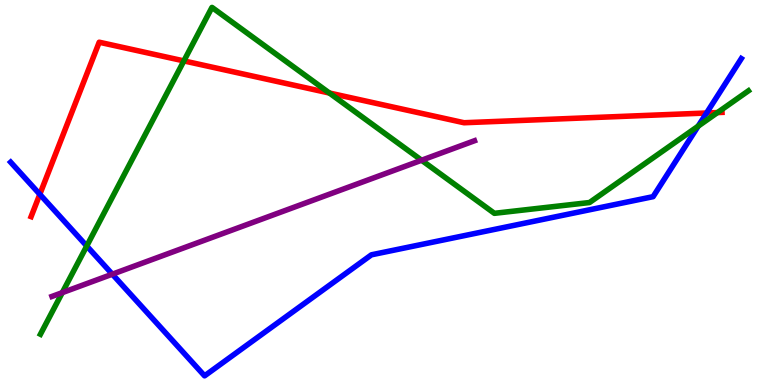[{'lines': ['blue', 'red'], 'intersections': [{'x': 0.514, 'y': 4.95}, {'x': 9.12, 'y': 7.06}]}, {'lines': ['green', 'red'], 'intersections': [{'x': 2.37, 'y': 8.42}, {'x': 4.25, 'y': 7.58}, {'x': 9.26, 'y': 7.08}]}, {'lines': ['purple', 'red'], 'intersections': []}, {'lines': ['blue', 'green'], 'intersections': [{'x': 1.12, 'y': 3.61}, {'x': 9.01, 'y': 6.72}]}, {'lines': ['blue', 'purple'], 'intersections': [{'x': 1.45, 'y': 2.88}]}, {'lines': ['green', 'purple'], 'intersections': [{'x': 0.803, 'y': 2.4}, {'x': 5.44, 'y': 5.84}]}]